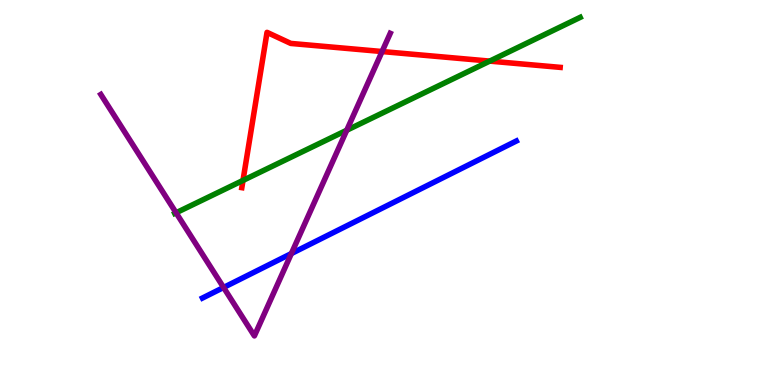[{'lines': ['blue', 'red'], 'intersections': []}, {'lines': ['green', 'red'], 'intersections': [{'x': 3.14, 'y': 5.31}, {'x': 6.32, 'y': 8.41}]}, {'lines': ['purple', 'red'], 'intersections': [{'x': 4.93, 'y': 8.66}]}, {'lines': ['blue', 'green'], 'intersections': []}, {'lines': ['blue', 'purple'], 'intersections': [{'x': 2.88, 'y': 2.53}, {'x': 3.76, 'y': 3.41}]}, {'lines': ['green', 'purple'], 'intersections': [{'x': 2.27, 'y': 4.47}, {'x': 4.47, 'y': 6.62}]}]